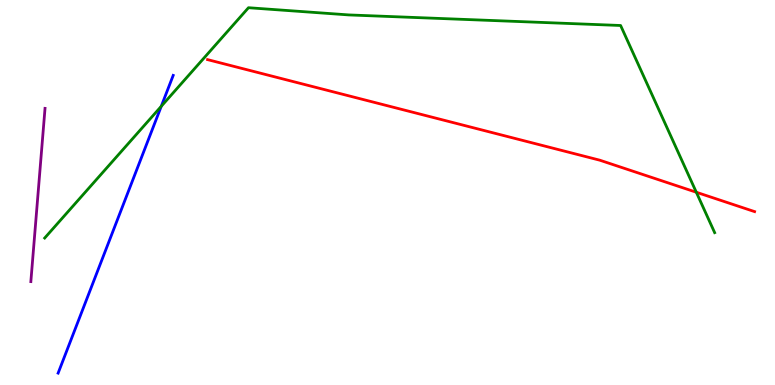[{'lines': ['blue', 'red'], 'intersections': []}, {'lines': ['green', 'red'], 'intersections': [{'x': 8.98, 'y': 5.01}]}, {'lines': ['purple', 'red'], 'intersections': []}, {'lines': ['blue', 'green'], 'intersections': [{'x': 2.08, 'y': 7.24}]}, {'lines': ['blue', 'purple'], 'intersections': []}, {'lines': ['green', 'purple'], 'intersections': []}]